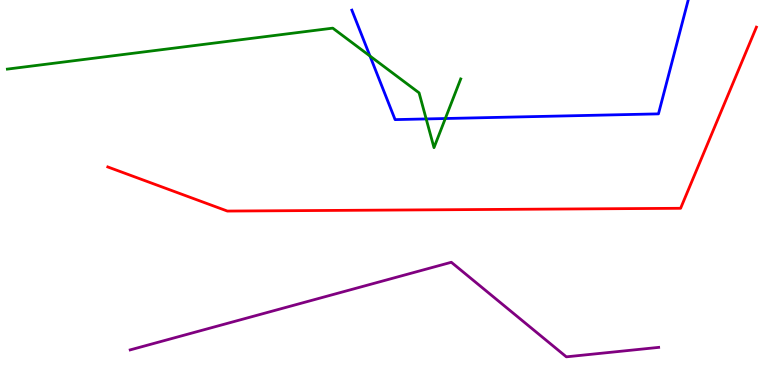[{'lines': ['blue', 'red'], 'intersections': []}, {'lines': ['green', 'red'], 'intersections': []}, {'lines': ['purple', 'red'], 'intersections': []}, {'lines': ['blue', 'green'], 'intersections': [{'x': 4.77, 'y': 8.54}, {'x': 5.5, 'y': 6.91}, {'x': 5.75, 'y': 6.92}]}, {'lines': ['blue', 'purple'], 'intersections': []}, {'lines': ['green', 'purple'], 'intersections': []}]